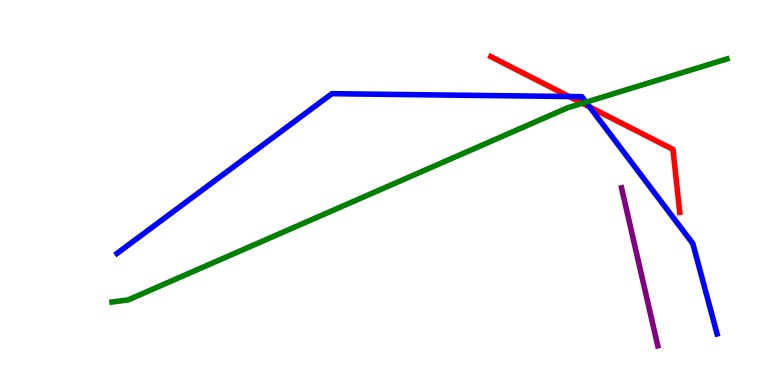[{'lines': ['blue', 'red'], 'intersections': [{'x': 7.34, 'y': 7.49}, {'x': 7.61, 'y': 7.22}]}, {'lines': ['green', 'red'], 'intersections': [{'x': 7.51, 'y': 7.32}]}, {'lines': ['purple', 'red'], 'intersections': []}, {'lines': ['blue', 'green'], 'intersections': [{'x': 7.56, 'y': 7.35}]}, {'lines': ['blue', 'purple'], 'intersections': []}, {'lines': ['green', 'purple'], 'intersections': []}]